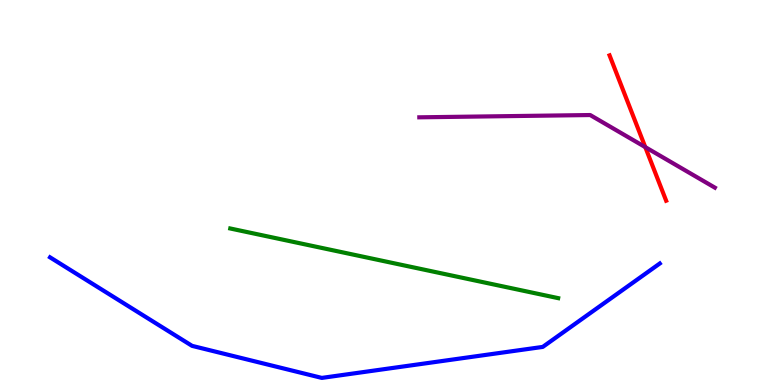[{'lines': ['blue', 'red'], 'intersections': []}, {'lines': ['green', 'red'], 'intersections': []}, {'lines': ['purple', 'red'], 'intersections': [{'x': 8.33, 'y': 6.18}]}, {'lines': ['blue', 'green'], 'intersections': []}, {'lines': ['blue', 'purple'], 'intersections': []}, {'lines': ['green', 'purple'], 'intersections': []}]